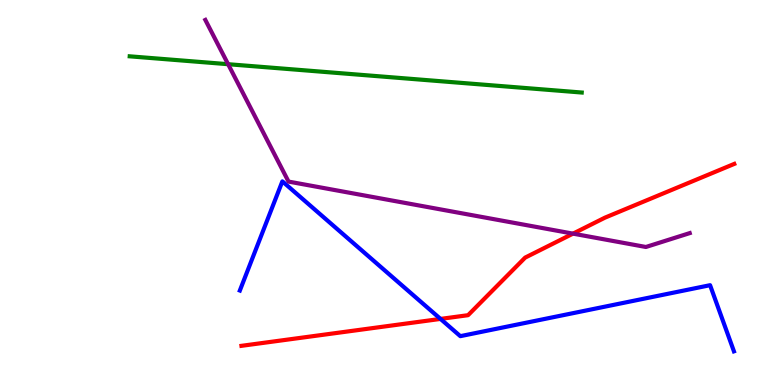[{'lines': ['blue', 'red'], 'intersections': [{'x': 5.68, 'y': 1.72}]}, {'lines': ['green', 'red'], 'intersections': []}, {'lines': ['purple', 'red'], 'intersections': [{'x': 7.39, 'y': 3.93}]}, {'lines': ['blue', 'green'], 'intersections': []}, {'lines': ['blue', 'purple'], 'intersections': []}, {'lines': ['green', 'purple'], 'intersections': [{'x': 2.94, 'y': 8.33}]}]